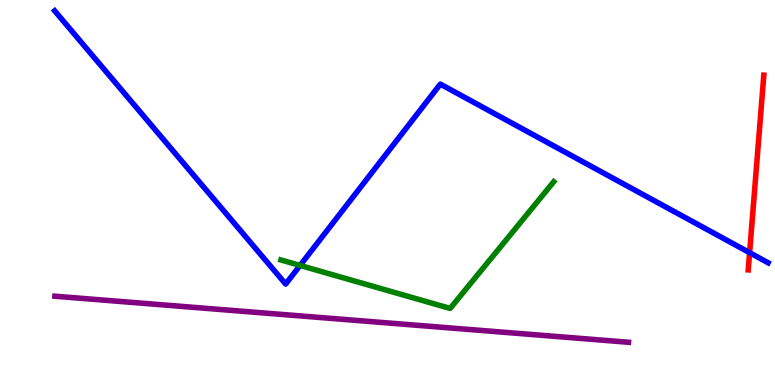[{'lines': ['blue', 'red'], 'intersections': [{'x': 9.67, 'y': 3.44}]}, {'lines': ['green', 'red'], 'intersections': []}, {'lines': ['purple', 'red'], 'intersections': []}, {'lines': ['blue', 'green'], 'intersections': [{'x': 3.87, 'y': 3.11}]}, {'lines': ['blue', 'purple'], 'intersections': []}, {'lines': ['green', 'purple'], 'intersections': []}]